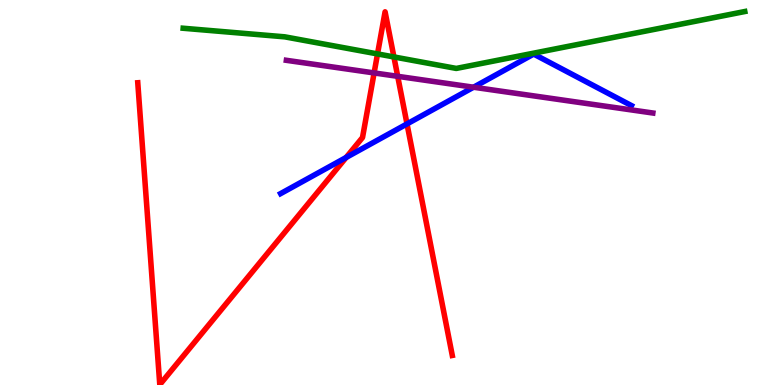[{'lines': ['blue', 'red'], 'intersections': [{'x': 4.47, 'y': 5.91}, {'x': 5.25, 'y': 6.78}]}, {'lines': ['green', 'red'], 'intersections': [{'x': 4.87, 'y': 8.6}, {'x': 5.08, 'y': 8.52}]}, {'lines': ['purple', 'red'], 'intersections': [{'x': 4.83, 'y': 8.11}, {'x': 5.13, 'y': 8.02}]}, {'lines': ['blue', 'green'], 'intersections': []}, {'lines': ['blue', 'purple'], 'intersections': [{'x': 6.11, 'y': 7.73}]}, {'lines': ['green', 'purple'], 'intersections': []}]